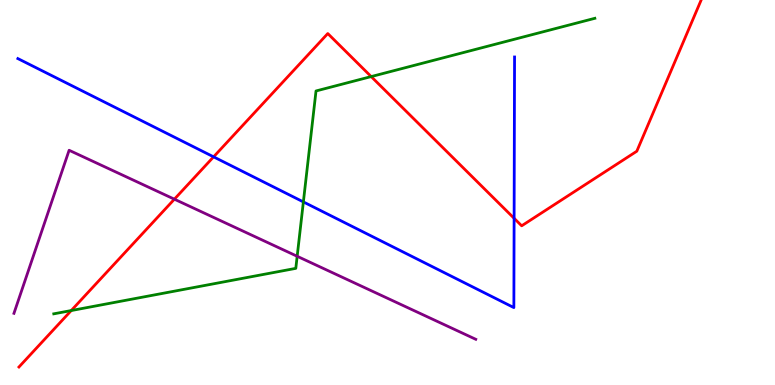[{'lines': ['blue', 'red'], 'intersections': [{'x': 2.76, 'y': 5.93}, {'x': 6.63, 'y': 4.33}]}, {'lines': ['green', 'red'], 'intersections': [{'x': 0.919, 'y': 1.93}, {'x': 4.79, 'y': 8.01}]}, {'lines': ['purple', 'red'], 'intersections': [{'x': 2.25, 'y': 4.83}]}, {'lines': ['blue', 'green'], 'intersections': [{'x': 3.91, 'y': 4.76}]}, {'lines': ['blue', 'purple'], 'intersections': []}, {'lines': ['green', 'purple'], 'intersections': [{'x': 3.83, 'y': 3.34}]}]